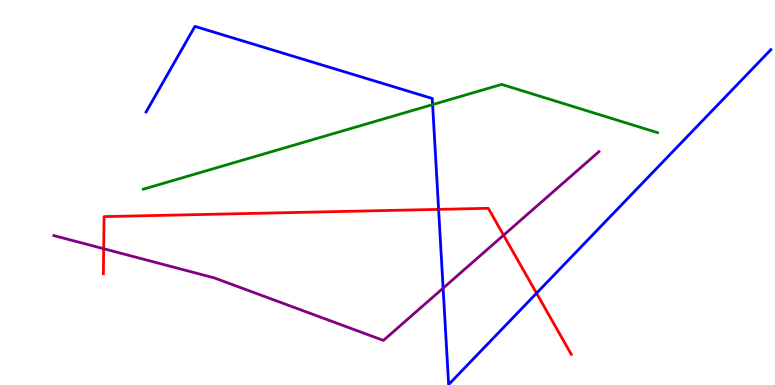[{'lines': ['blue', 'red'], 'intersections': [{'x': 5.66, 'y': 4.56}, {'x': 6.92, 'y': 2.38}]}, {'lines': ['green', 'red'], 'intersections': []}, {'lines': ['purple', 'red'], 'intersections': [{'x': 1.34, 'y': 3.54}, {'x': 6.5, 'y': 3.89}]}, {'lines': ['blue', 'green'], 'intersections': [{'x': 5.58, 'y': 7.28}]}, {'lines': ['blue', 'purple'], 'intersections': [{'x': 5.72, 'y': 2.52}]}, {'lines': ['green', 'purple'], 'intersections': []}]